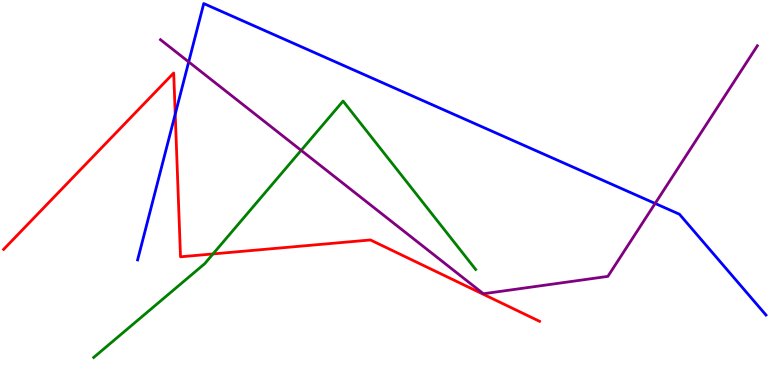[{'lines': ['blue', 'red'], 'intersections': [{'x': 2.26, 'y': 7.04}]}, {'lines': ['green', 'red'], 'intersections': [{'x': 2.75, 'y': 3.4}]}, {'lines': ['purple', 'red'], 'intersections': []}, {'lines': ['blue', 'green'], 'intersections': []}, {'lines': ['blue', 'purple'], 'intersections': [{'x': 2.43, 'y': 8.39}, {'x': 8.45, 'y': 4.72}]}, {'lines': ['green', 'purple'], 'intersections': [{'x': 3.89, 'y': 6.09}]}]